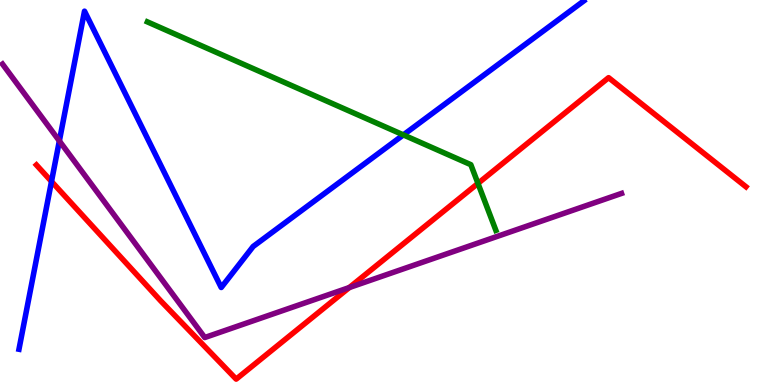[{'lines': ['blue', 'red'], 'intersections': [{'x': 0.665, 'y': 5.29}]}, {'lines': ['green', 'red'], 'intersections': [{'x': 6.17, 'y': 5.24}]}, {'lines': ['purple', 'red'], 'intersections': [{'x': 4.51, 'y': 2.53}]}, {'lines': ['blue', 'green'], 'intersections': [{'x': 5.2, 'y': 6.5}]}, {'lines': ['blue', 'purple'], 'intersections': [{'x': 0.766, 'y': 6.34}]}, {'lines': ['green', 'purple'], 'intersections': []}]